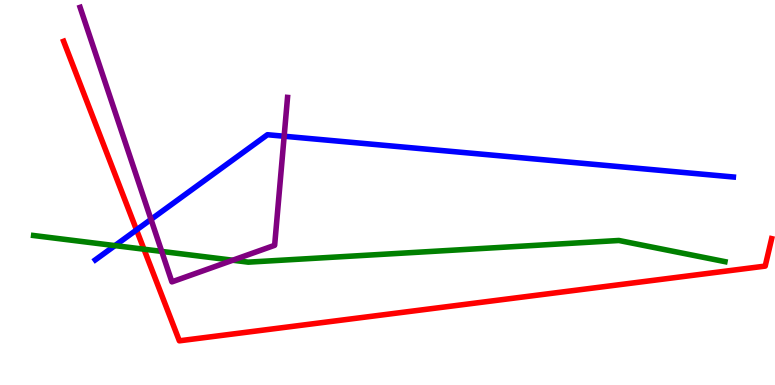[{'lines': ['blue', 'red'], 'intersections': [{'x': 1.76, 'y': 4.03}]}, {'lines': ['green', 'red'], 'intersections': [{'x': 1.86, 'y': 3.53}]}, {'lines': ['purple', 'red'], 'intersections': []}, {'lines': ['blue', 'green'], 'intersections': [{'x': 1.48, 'y': 3.62}]}, {'lines': ['blue', 'purple'], 'intersections': [{'x': 1.95, 'y': 4.3}, {'x': 3.67, 'y': 6.46}]}, {'lines': ['green', 'purple'], 'intersections': [{'x': 2.09, 'y': 3.47}, {'x': 3.0, 'y': 3.24}]}]